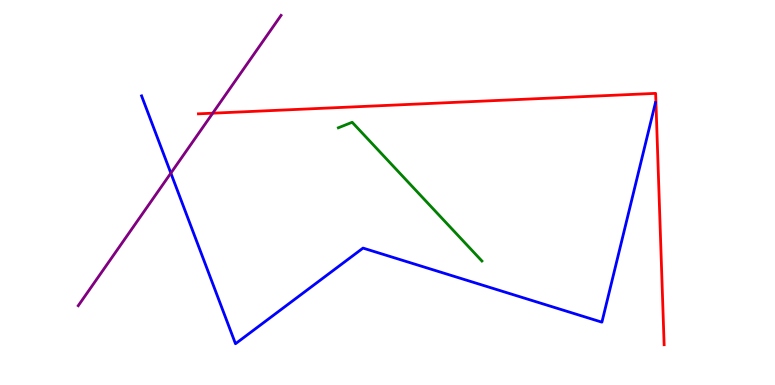[{'lines': ['blue', 'red'], 'intersections': []}, {'lines': ['green', 'red'], 'intersections': []}, {'lines': ['purple', 'red'], 'intersections': [{'x': 2.74, 'y': 7.06}]}, {'lines': ['blue', 'green'], 'intersections': []}, {'lines': ['blue', 'purple'], 'intersections': [{'x': 2.2, 'y': 5.5}]}, {'lines': ['green', 'purple'], 'intersections': []}]